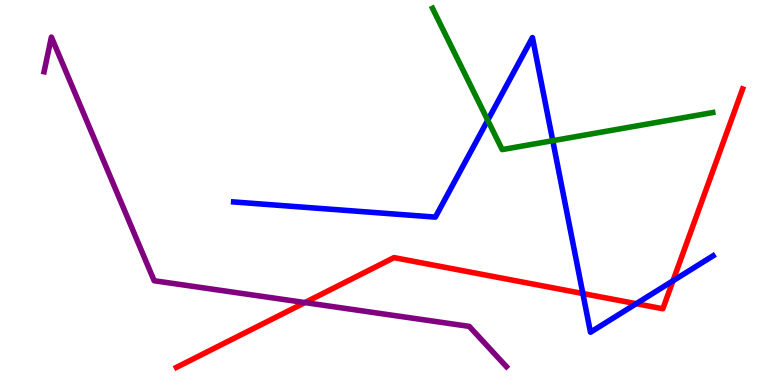[{'lines': ['blue', 'red'], 'intersections': [{'x': 7.52, 'y': 2.38}, {'x': 8.21, 'y': 2.11}, {'x': 8.68, 'y': 2.71}]}, {'lines': ['green', 'red'], 'intersections': []}, {'lines': ['purple', 'red'], 'intersections': [{'x': 3.93, 'y': 2.14}]}, {'lines': ['blue', 'green'], 'intersections': [{'x': 6.29, 'y': 6.88}, {'x': 7.13, 'y': 6.35}]}, {'lines': ['blue', 'purple'], 'intersections': []}, {'lines': ['green', 'purple'], 'intersections': []}]